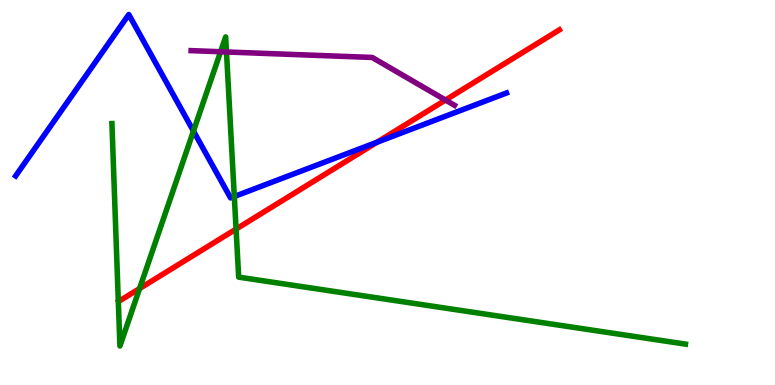[{'lines': ['blue', 'red'], 'intersections': [{'x': 4.86, 'y': 6.31}]}, {'lines': ['green', 'red'], 'intersections': [{'x': 1.8, 'y': 2.51}, {'x': 3.05, 'y': 4.05}]}, {'lines': ['purple', 'red'], 'intersections': [{'x': 5.75, 'y': 7.4}]}, {'lines': ['blue', 'green'], 'intersections': [{'x': 2.5, 'y': 6.6}, {'x': 3.02, 'y': 4.9}]}, {'lines': ['blue', 'purple'], 'intersections': []}, {'lines': ['green', 'purple'], 'intersections': [{'x': 2.85, 'y': 8.66}, {'x': 2.92, 'y': 8.65}]}]